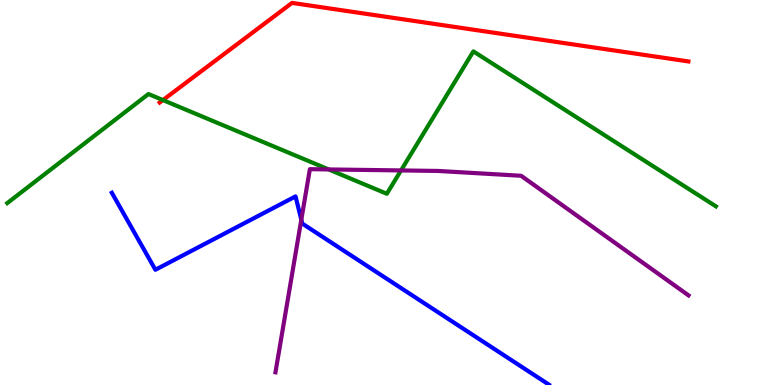[{'lines': ['blue', 'red'], 'intersections': []}, {'lines': ['green', 'red'], 'intersections': [{'x': 2.1, 'y': 7.4}]}, {'lines': ['purple', 'red'], 'intersections': []}, {'lines': ['blue', 'green'], 'intersections': []}, {'lines': ['blue', 'purple'], 'intersections': [{'x': 3.89, 'y': 4.29}]}, {'lines': ['green', 'purple'], 'intersections': [{'x': 4.24, 'y': 5.6}, {'x': 5.17, 'y': 5.57}]}]